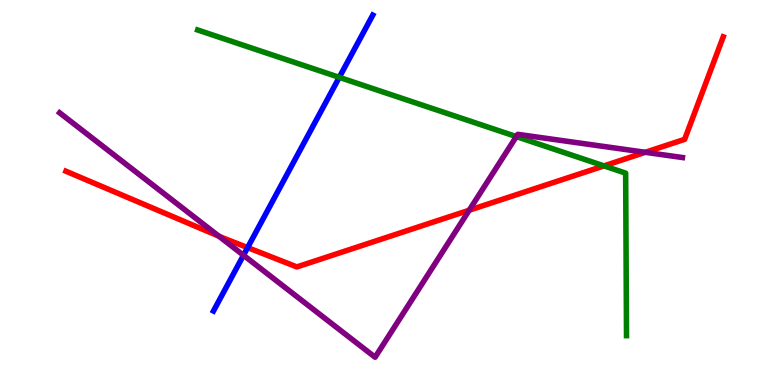[{'lines': ['blue', 'red'], 'intersections': [{'x': 3.19, 'y': 3.57}]}, {'lines': ['green', 'red'], 'intersections': [{'x': 7.79, 'y': 5.69}]}, {'lines': ['purple', 'red'], 'intersections': [{'x': 2.82, 'y': 3.87}, {'x': 6.05, 'y': 4.54}, {'x': 8.33, 'y': 6.04}]}, {'lines': ['blue', 'green'], 'intersections': [{'x': 4.38, 'y': 7.99}]}, {'lines': ['blue', 'purple'], 'intersections': [{'x': 3.14, 'y': 3.37}]}, {'lines': ['green', 'purple'], 'intersections': [{'x': 6.66, 'y': 6.45}]}]